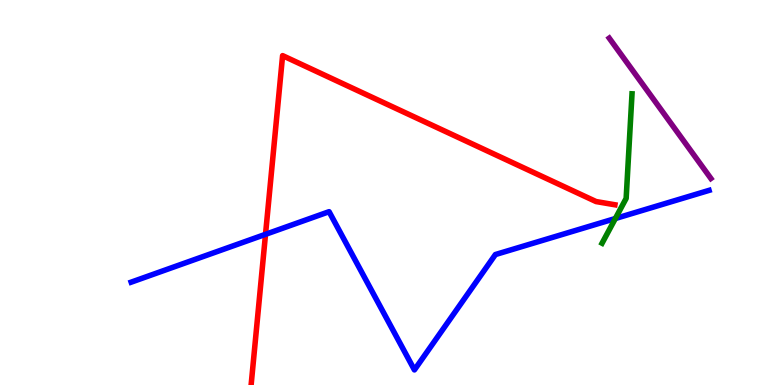[{'lines': ['blue', 'red'], 'intersections': [{'x': 3.43, 'y': 3.91}]}, {'lines': ['green', 'red'], 'intersections': []}, {'lines': ['purple', 'red'], 'intersections': []}, {'lines': ['blue', 'green'], 'intersections': [{'x': 7.94, 'y': 4.32}]}, {'lines': ['blue', 'purple'], 'intersections': []}, {'lines': ['green', 'purple'], 'intersections': []}]